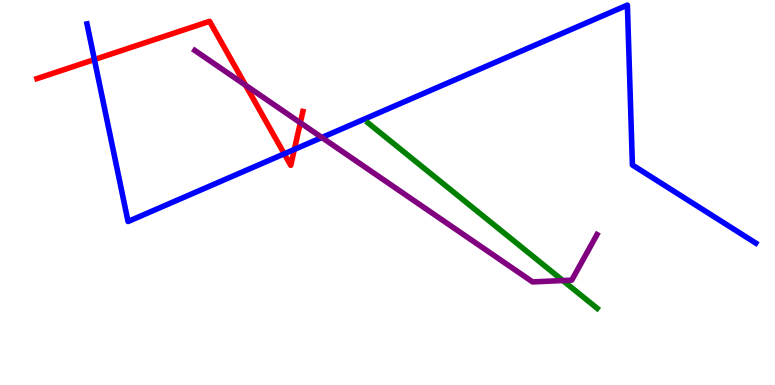[{'lines': ['blue', 'red'], 'intersections': [{'x': 1.22, 'y': 8.45}, {'x': 3.67, 'y': 6.01}, {'x': 3.8, 'y': 6.12}]}, {'lines': ['green', 'red'], 'intersections': []}, {'lines': ['purple', 'red'], 'intersections': [{'x': 3.17, 'y': 7.79}, {'x': 3.88, 'y': 6.81}]}, {'lines': ['blue', 'green'], 'intersections': []}, {'lines': ['blue', 'purple'], 'intersections': [{'x': 4.15, 'y': 6.43}]}, {'lines': ['green', 'purple'], 'intersections': [{'x': 7.26, 'y': 2.71}]}]